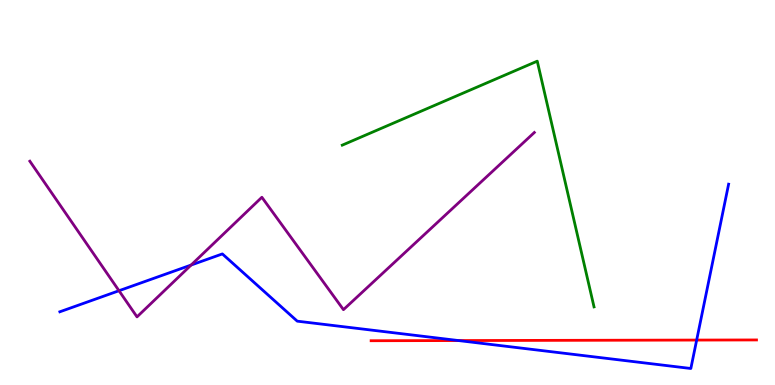[{'lines': ['blue', 'red'], 'intersections': [{'x': 5.92, 'y': 1.15}, {'x': 8.99, 'y': 1.17}]}, {'lines': ['green', 'red'], 'intersections': []}, {'lines': ['purple', 'red'], 'intersections': []}, {'lines': ['blue', 'green'], 'intersections': []}, {'lines': ['blue', 'purple'], 'intersections': [{'x': 1.54, 'y': 2.45}, {'x': 2.47, 'y': 3.12}]}, {'lines': ['green', 'purple'], 'intersections': []}]